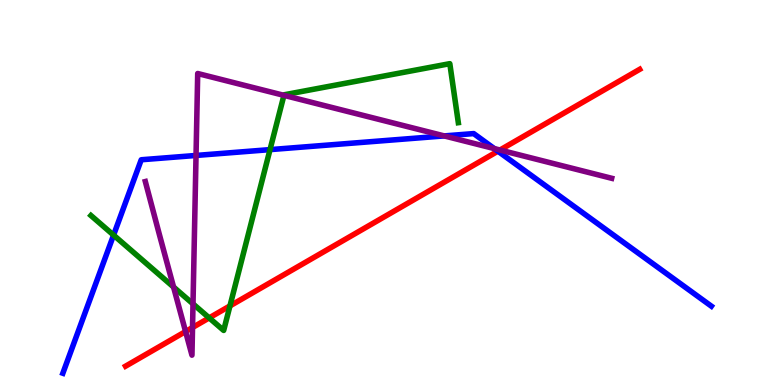[{'lines': ['blue', 'red'], 'intersections': [{'x': 6.42, 'y': 6.07}]}, {'lines': ['green', 'red'], 'intersections': [{'x': 2.7, 'y': 1.74}, {'x': 2.97, 'y': 2.05}]}, {'lines': ['purple', 'red'], 'intersections': [{'x': 2.39, 'y': 1.39}, {'x': 2.48, 'y': 1.49}, {'x': 6.45, 'y': 6.1}]}, {'lines': ['blue', 'green'], 'intersections': [{'x': 1.47, 'y': 3.89}, {'x': 3.48, 'y': 6.11}]}, {'lines': ['blue', 'purple'], 'intersections': [{'x': 2.53, 'y': 5.96}, {'x': 5.73, 'y': 6.47}, {'x': 6.38, 'y': 6.14}]}, {'lines': ['green', 'purple'], 'intersections': [{'x': 2.24, 'y': 2.54}, {'x': 2.49, 'y': 2.11}, {'x': 3.66, 'y': 7.52}]}]